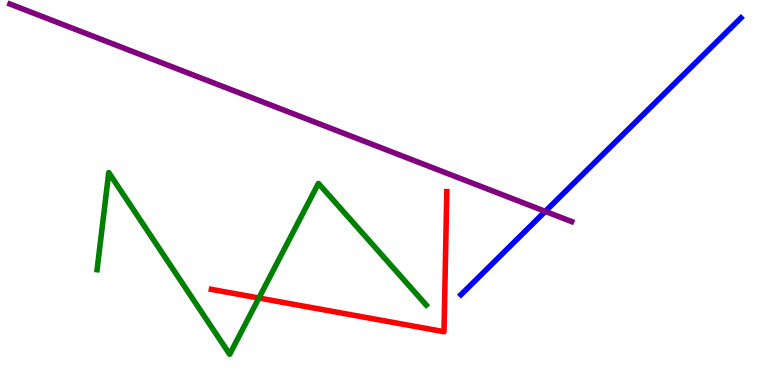[{'lines': ['blue', 'red'], 'intersections': []}, {'lines': ['green', 'red'], 'intersections': [{'x': 3.34, 'y': 2.26}]}, {'lines': ['purple', 'red'], 'intersections': []}, {'lines': ['blue', 'green'], 'intersections': []}, {'lines': ['blue', 'purple'], 'intersections': [{'x': 7.04, 'y': 4.51}]}, {'lines': ['green', 'purple'], 'intersections': []}]